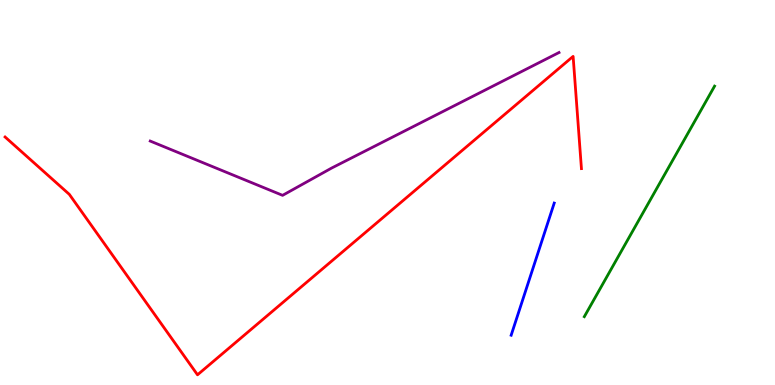[{'lines': ['blue', 'red'], 'intersections': []}, {'lines': ['green', 'red'], 'intersections': []}, {'lines': ['purple', 'red'], 'intersections': []}, {'lines': ['blue', 'green'], 'intersections': []}, {'lines': ['blue', 'purple'], 'intersections': []}, {'lines': ['green', 'purple'], 'intersections': []}]